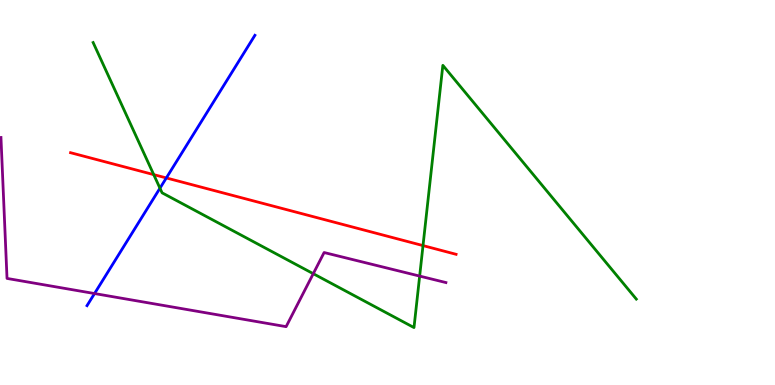[{'lines': ['blue', 'red'], 'intersections': [{'x': 2.15, 'y': 5.38}]}, {'lines': ['green', 'red'], 'intersections': [{'x': 1.98, 'y': 5.46}, {'x': 5.46, 'y': 3.62}]}, {'lines': ['purple', 'red'], 'intersections': []}, {'lines': ['blue', 'green'], 'intersections': [{'x': 2.06, 'y': 5.11}]}, {'lines': ['blue', 'purple'], 'intersections': [{'x': 1.22, 'y': 2.38}]}, {'lines': ['green', 'purple'], 'intersections': [{'x': 4.04, 'y': 2.89}, {'x': 5.41, 'y': 2.83}]}]